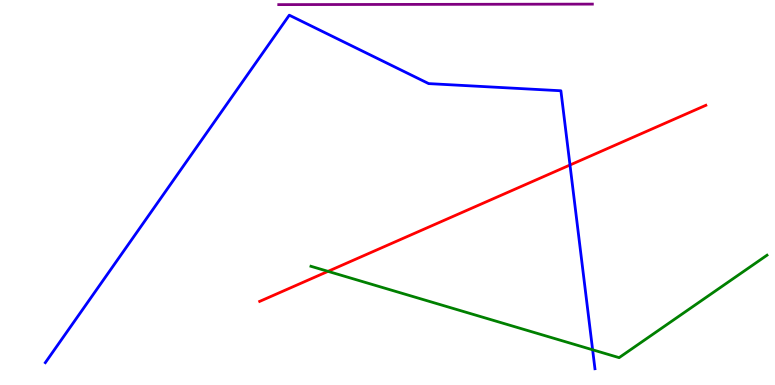[{'lines': ['blue', 'red'], 'intersections': [{'x': 7.35, 'y': 5.71}]}, {'lines': ['green', 'red'], 'intersections': [{'x': 4.23, 'y': 2.95}]}, {'lines': ['purple', 'red'], 'intersections': []}, {'lines': ['blue', 'green'], 'intersections': [{'x': 7.65, 'y': 0.914}]}, {'lines': ['blue', 'purple'], 'intersections': []}, {'lines': ['green', 'purple'], 'intersections': []}]